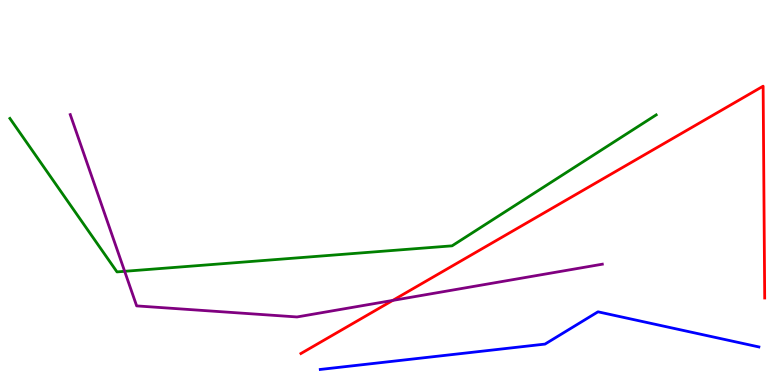[{'lines': ['blue', 'red'], 'intersections': []}, {'lines': ['green', 'red'], 'intersections': []}, {'lines': ['purple', 'red'], 'intersections': [{'x': 5.07, 'y': 2.2}]}, {'lines': ['blue', 'green'], 'intersections': []}, {'lines': ['blue', 'purple'], 'intersections': []}, {'lines': ['green', 'purple'], 'intersections': [{'x': 1.61, 'y': 2.95}]}]